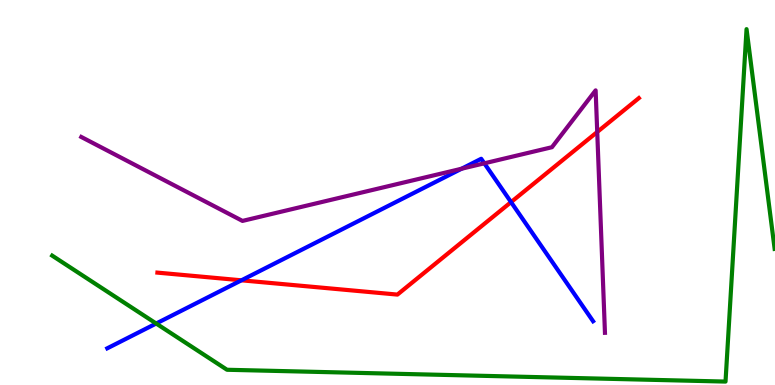[{'lines': ['blue', 'red'], 'intersections': [{'x': 3.12, 'y': 2.72}, {'x': 6.59, 'y': 4.75}]}, {'lines': ['green', 'red'], 'intersections': []}, {'lines': ['purple', 'red'], 'intersections': [{'x': 7.71, 'y': 6.57}]}, {'lines': ['blue', 'green'], 'intersections': [{'x': 2.02, 'y': 1.6}]}, {'lines': ['blue', 'purple'], 'intersections': [{'x': 5.96, 'y': 5.62}, {'x': 6.25, 'y': 5.76}]}, {'lines': ['green', 'purple'], 'intersections': []}]